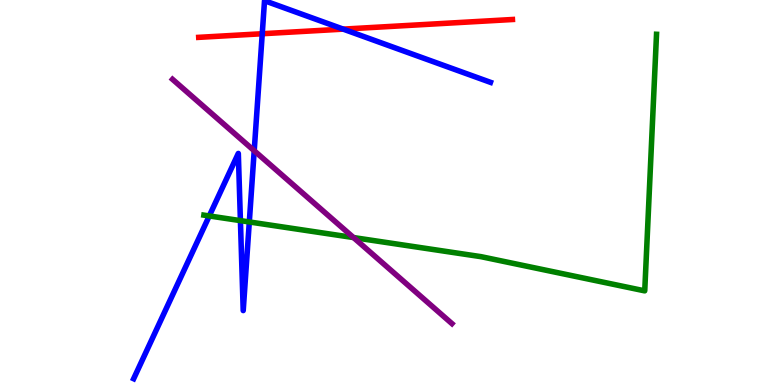[{'lines': ['blue', 'red'], 'intersections': [{'x': 3.38, 'y': 9.12}, {'x': 4.43, 'y': 9.24}]}, {'lines': ['green', 'red'], 'intersections': []}, {'lines': ['purple', 'red'], 'intersections': []}, {'lines': ['blue', 'green'], 'intersections': [{'x': 2.7, 'y': 4.39}, {'x': 3.1, 'y': 4.27}, {'x': 3.22, 'y': 4.24}]}, {'lines': ['blue', 'purple'], 'intersections': [{'x': 3.28, 'y': 6.08}]}, {'lines': ['green', 'purple'], 'intersections': [{'x': 4.56, 'y': 3.83}]}]